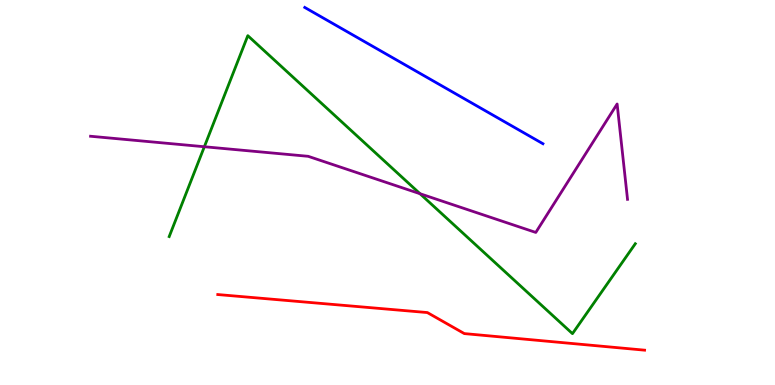[{'lines': ['blue', 'red'], 'intersections': []}, {'lines': ['green', 'red'], 'intersections': []}, {'lines': ['purple', 'red'], 'intersections': []}, {'lines': ['blue', 'green'], 'intersections': []}, {'lines': ['blue', 'purple'], 'intersections': []}, {'lines': ['green', 'purple'], 'intersections': [{'x': 2.64, 'y': 6.19}, {'x': 5.42, 'y': 4.97}]}]